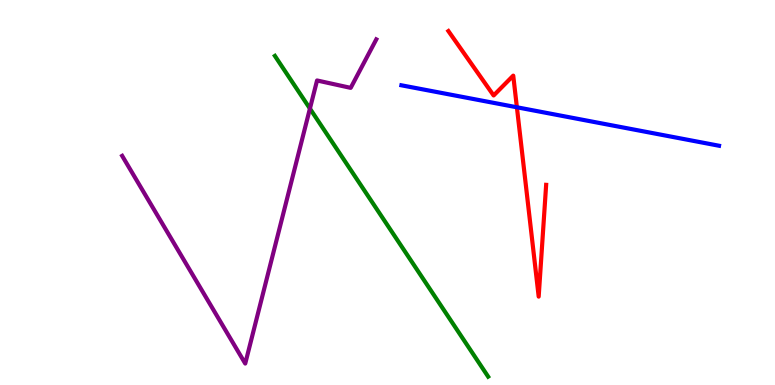[{'lines': ['blue', 'red'], 'intersections': [{'x': 6.67, 'y': 7.21}]}, {'lines': ['green', 'red'], 'intersections': []}, {'lines': ['purple', 'red'], 'intersections': []}, {'lines': ['blue', 'green'], 'intersections': []}, {'lines': ['blue', 'purple'], 'intersections': []}, {'lines': ['green', 'purple'], 'intersections': [{'x': 4.0, 'y': 7.18}]}]